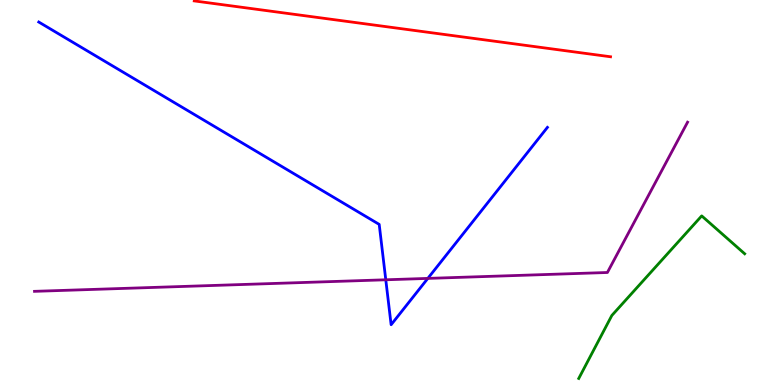[{'lines': ['blue', 'red'], 'intersections': []}, {'lines': ['green', 'red'], 'intersections': []}, {'lines': ['purple', 'red'], 'intersections': []}, {'lines': ['blue', 'green'], 'intersections': []}, {'lines': ['blue', 'purple'], 'intersections': [{'x': 4.98, 'y': 2.73}, {'x': 5.52, 'y': 2.77}]}, {'lines': ['green', 'purple'], 'intersections': []}]